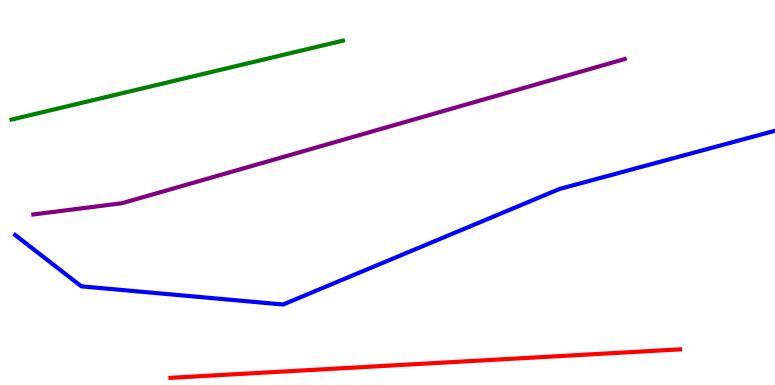[{'lines': ['blue', 'red'], 'intersections': []}, {'lines': ['green', 'red'], 'intersections': []}, {'lines': ['purple', 'red'], 'intersections': []}, {'lines': ['blue', 'green'], 'intersections': []}, {'lines': ['blue', 'purple'], 'intersections': []}, {'lines': ['green', 'purple'], 'intersections': []}]